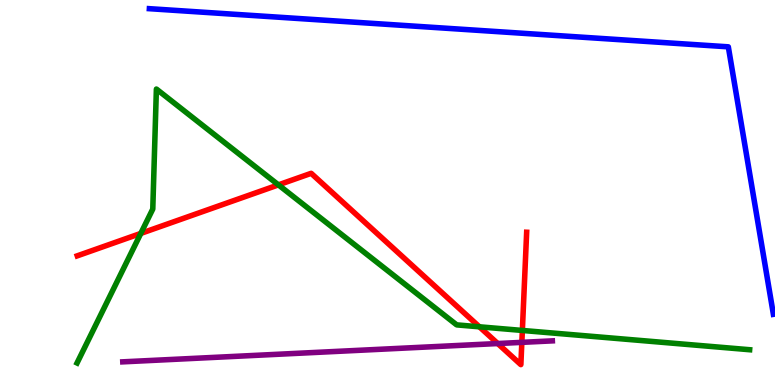[{'lines': ['blue', 'red'], 'intersections': []}, {'lines': ['green', 'red'], 'intersections': [{'x': 1.82, 'y': 3.94}, {'x': 3.59, 'y': 5.2}, {'x': 6.19, 'y': 1.51}, {'x': 6.74, 'y': 1.42}]}, {'lines': ['purple', 'red'], 'intersections': [{'x': 6.42, 'y': 1.08}, {'x': 6.73, 'y': 1.11}]}, {'lines': ['blue', 'green'], 'intersections': []}, {'lines': ['blue', 'purple'], 'intersections': []}, {'lines': ['green', 'purple'], 'intersections': []}]